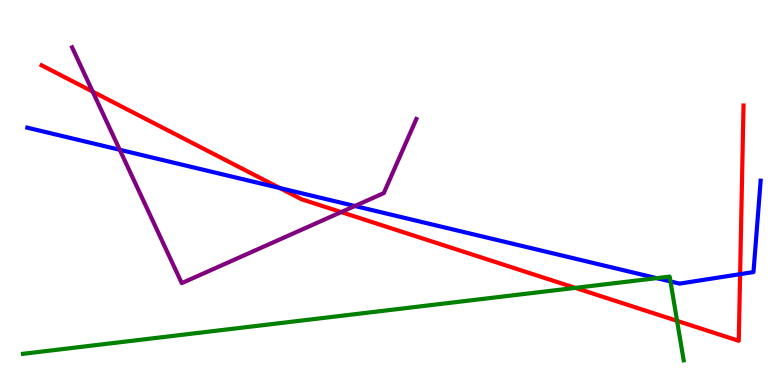[{'lines': ['blue', 'red'], 'intersections': [{'x': 3.61, 'y': 5.12}, {'x': 9.55, 'y': 2.88}]}, {'lines': ['green', 'red'], 'intersections': [{'x': 7.42, 'y': 2.52}, {'x': 8.74, 'y': 1.67}]}, {'lines': ['purple', 'red'], 'intersections': [{'x': 1.2, 'y': 7.62}, {'x': 4.4, 'y': 4.49}]}, {'lines': ['blue', 'green'], 'intersections': [{'x': 8.47, 'y': 2.78}, {'x': 8.65, 'y': 2.69}]}, {'lines': ['blue', 'purple'], 'intersections': [{'x': 1.55, 'y': 6.11}, {'x': 4.58, 'y': 4.65}]}, {'lines': ['green', 'purple'], 'intersections': []}]